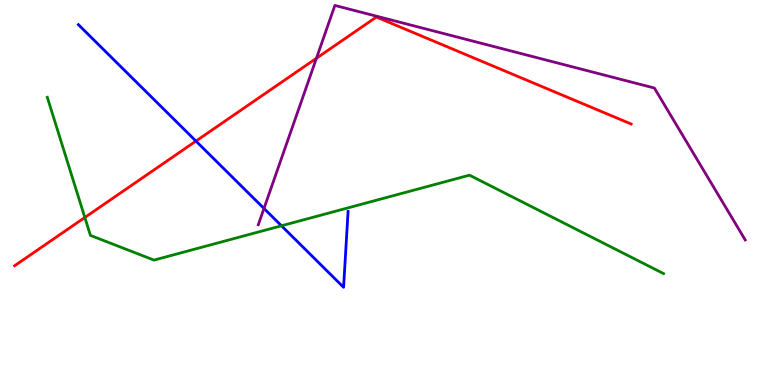[{'lines': ['blue', 'red'], 'intersections': [{'x': 2.53, 'y': 6.34}]}, {'lines': ['green', 'red'], 'intersections': [{'x': 1.09, 'y': 4.35}]}, {'lines': ['purple', 'red'], 'intersections': [{'x': 4.08, 'y': 8.49}]}, {'lines': ['blue', 'green'], 'intersections': [{'x': 3.63, 'y': 4.14}]}, {'lines': ['blue', 'purple'], 'intersections': [{'x': 3.41, 'y': 4.59}]}, {'lines': ['green', 'purple'], 'intersections': []}]